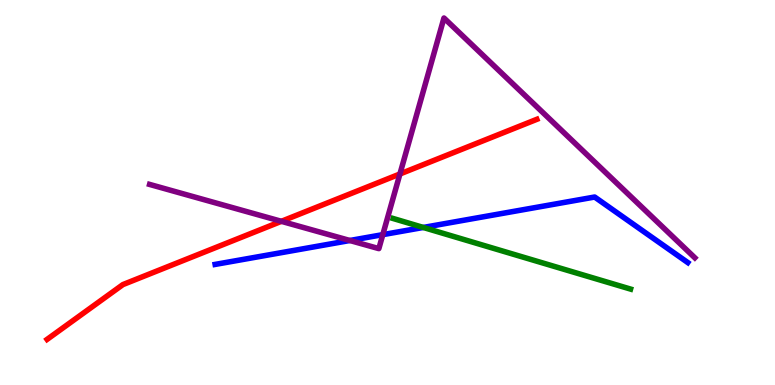[{'lines': ['blue', 'red'], 'intersections': []}, {'lines': ['green', 'red'], 'intersections': []}, {'lines': ['purple', 'red'], 'intersections': [{'x': 3.63, 'y': 4.25}, {'x': 5.16, 'y': 5.48}]}, {'lines': ['blue', 'green'], 'intersections': [{'x': 5.46, 'y': 4.09}]}, {'lines': ['blue', 'purple'], 'intersections': [{'x': 4.51, 'y': 3.75}, {'x': 4.94, 'y': 3.91}]}, {'lines': ['green', 'purple'], 'intersections': []}]